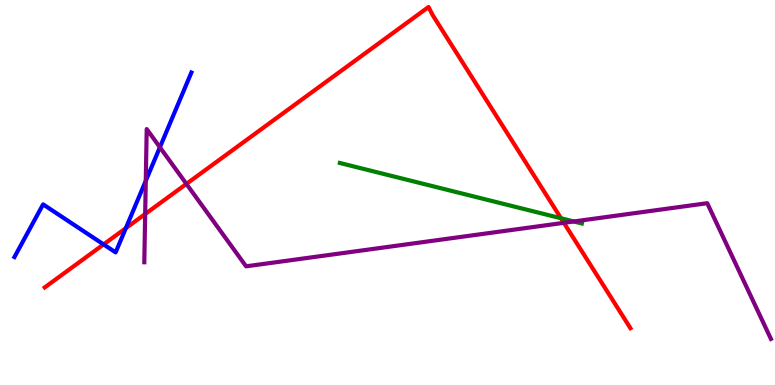[{'lines': ['blue', 'red'], 'intersections': [{'x': 1.34, 'y': 3.65}, {'x': 1.62, 'y': 4.07}]}, {'lines': ['green', 'red'], 'intersections': [{'x': 7.24, 'y': 4.33}]}, {'lines': ['purple', 'red'], 'intersections': [{'x': 1.87, 'y': 4.44}, {'x': 2.41, 'y': 5.22}, {'x': 7.28, 'y': 4.21}]}, {'lines': ['blue', 'green'], 'intersections': []}, {'lines': ['blue', 'purple'], 'intersections': [{'x': 1.88, 'y': 5.3}, {'x': 2.06, 'y': 6.17}]}, {'lines': ['green', 'purple'], 'intersections': [{'x': 7.4, 'y': 4.25}]}]